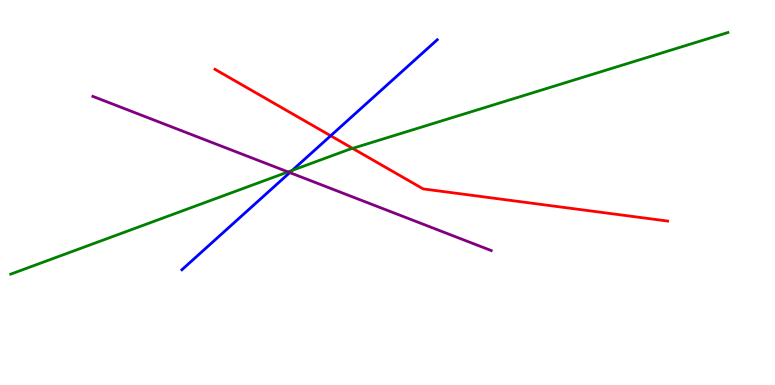[{'lines': ['blue', 'red'], 'intersections': [{'x': 4.27, 'y': 6.47}]}, {'lines': ['green', 'red'], 'intersections': [{'x': 4.55, 'y': 6.15}]}, {'lines': ['purple', 'red'], 'intersections': []}, {'lines': ['blue', 'green'], 'intersections': [{'x': 3.77, 'y': 5.57}]}, {'lines': ['blue', 'purple'], 'intersections': [{'x': 3.74, 'y': 5.52}]}, {'lines': ['green', 'purple'], 'intersections': [{'x': 3.72, 'y': 5.53}]}]